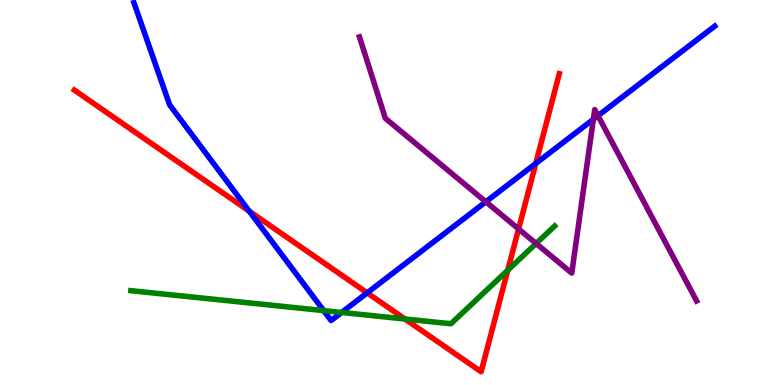[{'lines': ['blue', 'red'], 'intersections': [{'x': 3.22, 'y': 4.51}, {'x': 4.74, 'y': 2.39}, {'x': 6.91, 'y': 5.75}]}, {'lines': ['green', 'red'], 'intersections': [{'x': 5.23, 'y': 1.71}, {'x': 6.55, 'y': 2.98}]}, {'lines': ['purple', 'red'], 'intersections': [{'x': 6.69, 'y': 4.05}]}, {'lines': ['blue', 'green'], 'intersections': [{'x': 4.18, 'y': 1.93}, {'x': 4.41, 'y': 1.88}]}, {'lines': ['blue', 'purple'], 'intersections': [{'x': 6.27, 'y': 4.76}, {'x': 7.66, 'y': 6.9}, {'x': 7.72, 'y': 6.99}]}, {'lines': ['green', 'purple'], 'intersections': [{'x': 6.92, 'y': 3.68}]}]